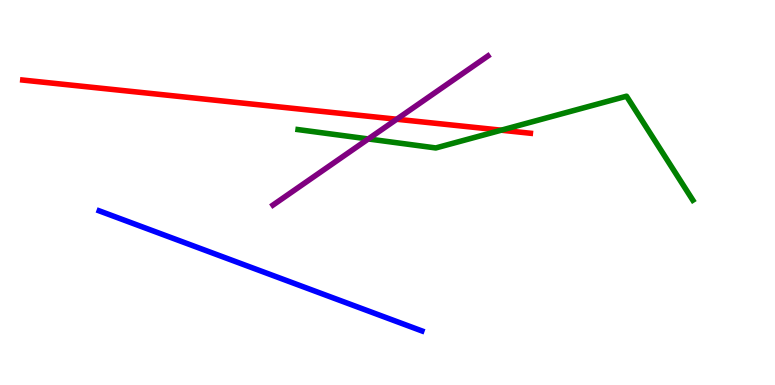[{'lines': ['blue', 'red'], 'intersections': []}, {'lines': ['green', 'red'], 'intersections': [{'x': 6.47, 'y': 6.62}]}, {'lines': ['purple', 'red'], 'intersections': [{'x': 5.12, 'y': 6.9}]}, {'lines': ['blue', 'green'], 'intersections': []}, {'lines': ['blue', 'purple'], 'intersections': []}, {'lines': ['green', 'purple'], 'intersections': [{'x': 4.75, 'y': 6.39}]}]